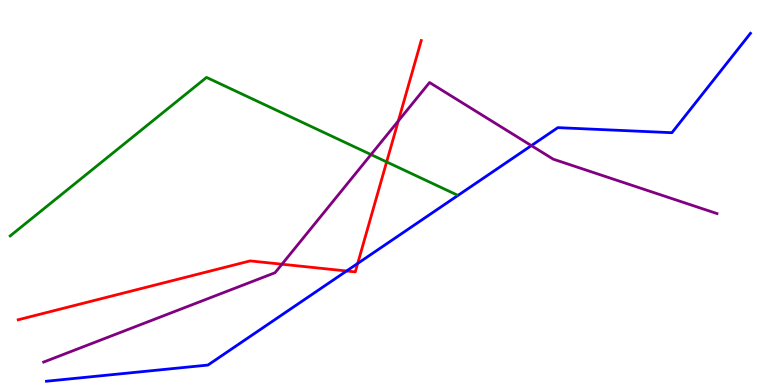[{'lines': ['blue', 'red'], 'intersections': [{'x': 4.47, 'y': 2.96}, {'x': 4.62, 'y': 3.16}]}, {'lines': ['green', 'red'], 'intersections': [{'x': 4.99, 'y': 5.79}]}, {'lines': ['purple', 'red'], 'intersections': [{'x': 3.64, 'y': 3.14}, {'x': 5.14, 'y': 6.86}]}, {'lines': ['blue', 'green'], 'intersections': []}, {'lines': ['blue', 'purple'], 'intersections': [{'x': 6.86, 'y': 6.22}]}, {'lines': ['green', 'purple'], 'intersections': [{'x': 4.79, 'y': 5.98}]}]